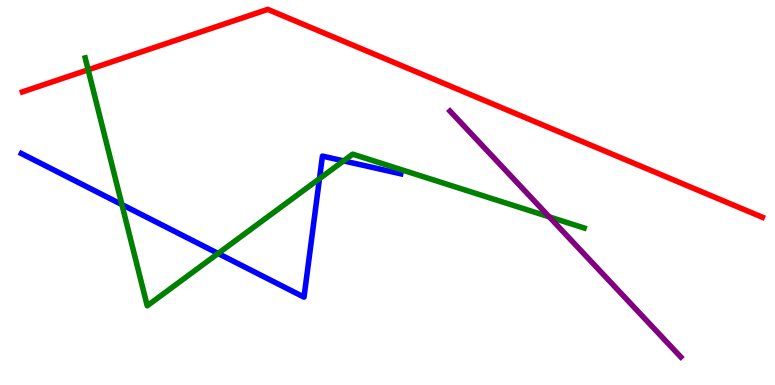[{'lines': ['blue', 'red'], 'intersections': []}, {'lines': ['green', 'red'], 'intersections': [{'x': 1.14, 'y': 8.19}]}, {'lines': ['purple', 'red'], 'intersections': []}, {'lines': ['blue', 'green'], 'intersections': [{'x': 1.57, 'y': 4.69}, {'x': 2.81, 'y': 3.42}, {'x': 4.12, 'y': 5.36}, {'x': 4.43, 'y': 5.82}]}, {'lines': ['blue', 'purple'], 'intersections': []}, {'lines': ['green', 'purple'], 'intersections': [{'x': 7.09, 'y': 4.37}]}]